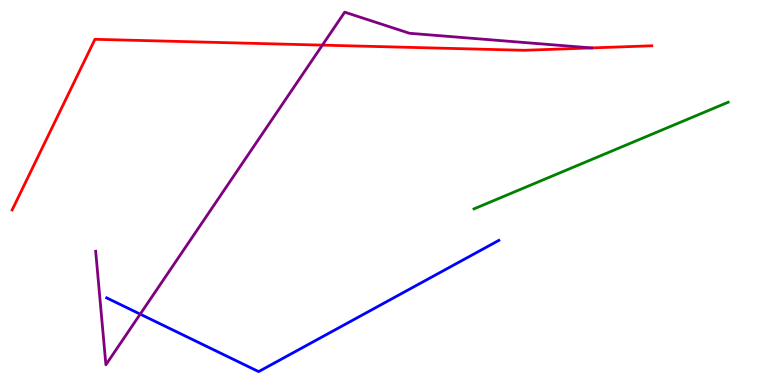[{'lines': ['blue', 'red'], 'intersections': []}, {'lines': ['green', 'red'], 'intersections': []}, {'lines': ['purple', 'red'], 'intersections': [{'x': 4.16, 'y': 8.83}, {'x': 7.63, 'y': 8.76}]}, {'lines': ['blue', 'green'], 'intersections': []}, {'lines': ['blue', 'purple'], 'intersections': [{'x': 1.81, 'y': 1.84}]}, {'lines': ['green', 'purple'], 'intersections': []}]